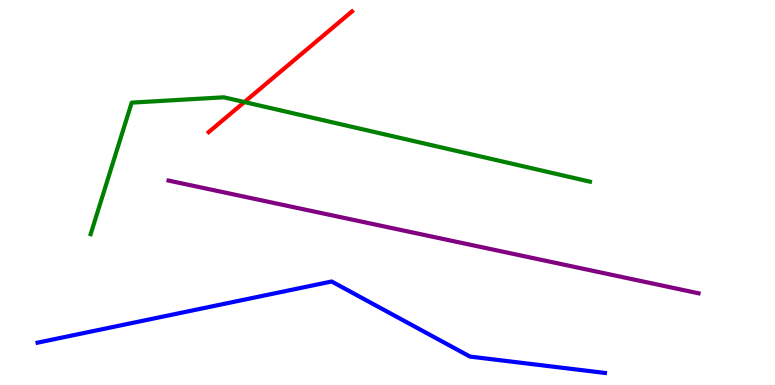[{'lines': ['blue', 'red'], 'intersections': []}, {'lines': ['green', 'red'], 'intersections': [{'x': 3.15, 'y': 7.35}]}, {'lines': ['purple', 'red'], 'intersections': []}, {'lines': ['blue', 'green'], 'intersections': []}, {'lines': ['blue', 'purple'], 'intersections': []}, {'lines': ['green', 'purple'], 'intersections': []}]